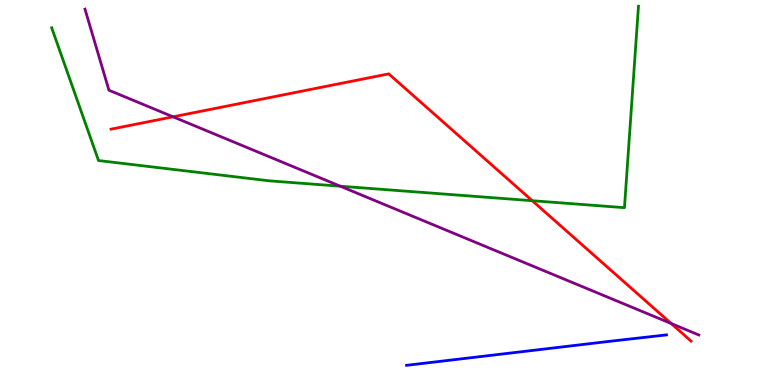[{'lines': ['blue', 'red'], 'intersections': []}, {'lines': ['green', 'red'], 'intersections': [{'x': 6.87, 'y': 4.79}]}, {'lines': ['purple', 'red'], 'intersections': [{'x': 2.23, 'y': 6.97}, {'x': 8.66, 'y': 1.6}]}, {'lines': ['blue', 'green'], 'intersections': []}, {'lines': ['blue', 'purple'], 'intersections': []}, {'lines': ['green', 'purple'], 'intersections': [{'x': 4.39, 'y': 5.16}]}]